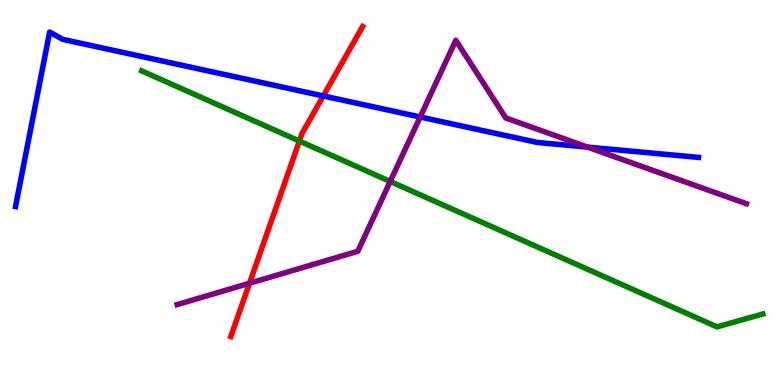[{'lines': ['blue', 'red'], 'intersections': [{'x': 4.17, 'y': 7.51}]}, {'lines': ['green', 'red'], 'intersections': [{'x': 3.86, 'y': 6.34}]}, {'lines': ['purple', 'red'], 'intersections': [{'x': 3.22, 'y': 2.64}]}, {'lines': ['blue', 'green'], 'intersections': []}, {'lines': ['blue', 'purple'], 'intersections': [{'x': 5.42, 'y': 6.96}, {'x': 7.58, 'y': 6.18}]}, {'lines': ['green', 'purple'], 'intersections': [{'x': 5.04, 'y': 5.29}]}]